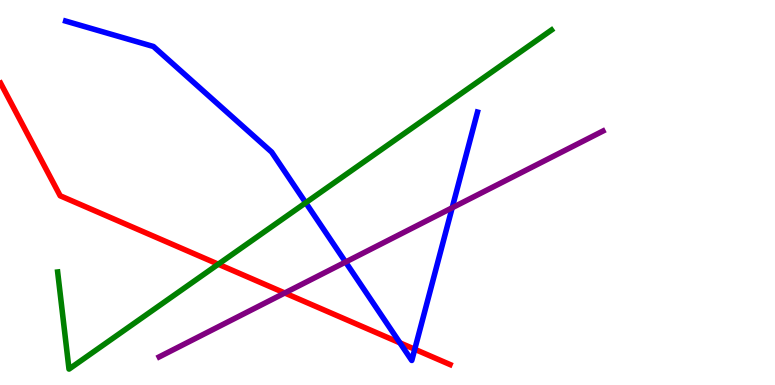[{'lines': ['blue', 'red'], 'intersections': [{'x': 5.16, 'y': 1.1}, {'x': 5.35, 'y': 0.928}]}, {'lines': ['green', 'red'], 'intersections': [{'x': 2.82, 'y': 3.14}]}, {'lines': ['purple', 'red'], 'intersections': [{'x': 3.67, 'y': 2.39}]}, {'lines': ['blue', 'green'], 'intersections': [{'x': 3.94, 'y': 4.73}]}, {'lines': ['blue', 'purple'], 'intersections': [{'x': 4.46, 'y': 3.19}, {'x': 5.83, 'y': 4.6}]}, {'lines': ['green', 'purple'], 'intersections': []}]